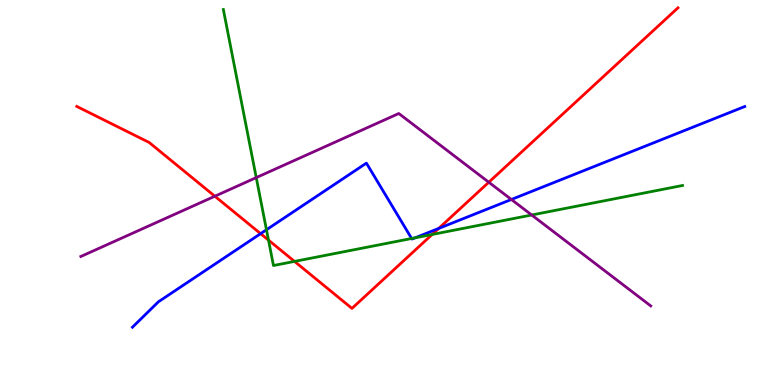[{'lines': ['blue', 'red'], 'intersections': [{'x': 3.36, 'y': 3.93}, {'x': 5.66, 'y': 4.07}]}, {'lines': ['green', 'red'], 'intersections': [{'x': 3.46, 'y': 3.76}, {'x': 3.8, 'y': 3.21}, {'x': 5.58, 'y': 3.91}]}, {'lines': ['purple', 'red'], 'intersections': [{'x': 2.77, 'y': 4.9}, {'x': 6.31, 'y': 5.27}]}, {'lines': ['blue', 'green'], 'intersections': [{'x': 3.44, 'y': 4.03}, {'x': 5.31, 'y': 3.81}, {'x': 5.36, 'y': 3.82}]}, {'lines': ['blue', 'purple'], 'intersections': [{'x': 6.6, 'y': 4.82}]}, {'lines': ['green', 'purple'], 'intersections': [{'x': 3.31, 'y': 5.39}, {'x': 6.86, 'y': 4.42}]}]